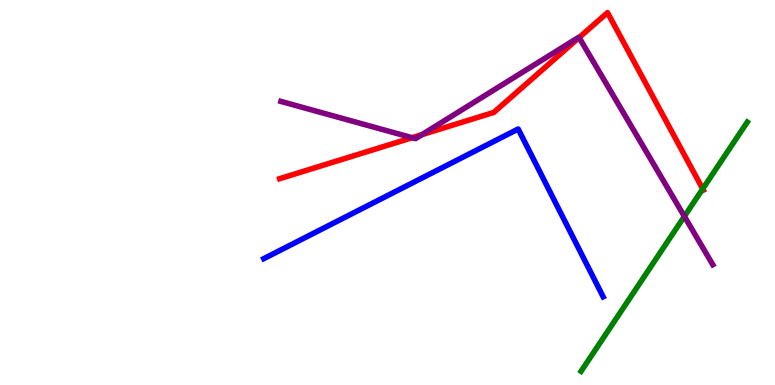[{'lines': ['blue', 'red'], 'intersections': []}, {'lines': ['green', 'red'], 'intersections': [{'x': 9.07, 'y': 5.09}]}, {'lines': ['purple', 'red'], 'intersections': [{'x': 5.32, 'y': 6.42}, {'x': 5.44, 'y': 6.5}, {'x': 7.47, 'y': 9.02}]}, {'lines': ['blue', 'green'], 'intersections': []}, {'lines': ['blue', 'purple'], 'intersections': []}, {'lines': ['green', 'purple'], 'intersections': [{'x': 8.83, 'y': 4.38}]}]